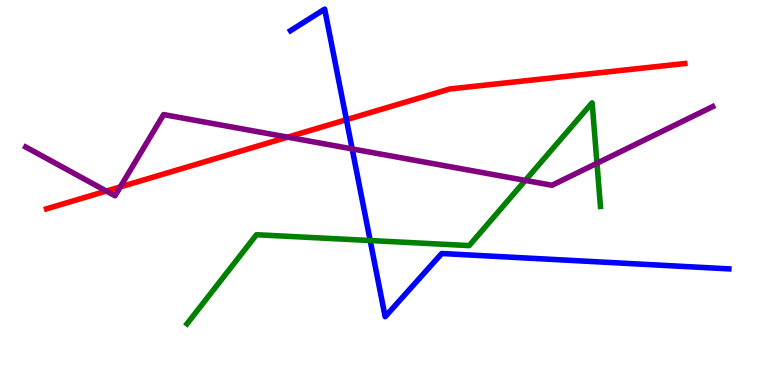[{'lines': ['blue', 'red'], 'intersections': [{'x': 4.47, 'y': 6.89}]}, {'lines': ['green', 'red'], 'intersections': []}, {'lines': ['purple', 'red'], 'intersections': [{'x': 1.37, 'y': 5.04}, {'x': 1.55, 'y': 5.15}, {'x': 3.71, 'y': 6.44}]}, {'lines': ['blue', 'green'], 'intersections': [{'x': 4.78, 'y': 3.75}]}, {'lines': ['blue', 'purple'], 'intersections': [{'x': 4.54, 'y': 6.13}]}, {'lines': ['green', 'purple'], 'intersections': [{'x': 6.78, 'y': 5.31}, {'x': 7.7, 'y': 5.76}]}]